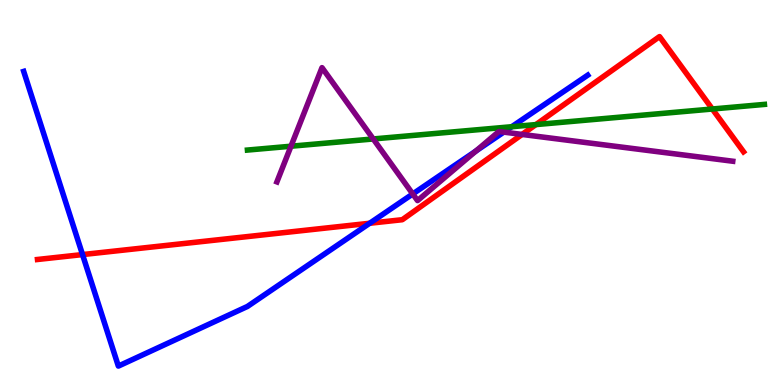[{'lines': ['blue', 'red'], 'intersections': [{'x': 1.06, 'y': 3.39}, {'x': 4.77, 'y': 4.2}]}, {'lines': ['green', 'red'], 'intersections': [{'x': 6.92, 'y': 6.76}, {'x': 9.19, 'y': 7.17}]}, {'lines': ['purple', 'red'], 'intersections': [{'x': 6.74, 'y': 6.51}]}, {'lines': ['blue', 'green'], 'intersections': [{'x': 6.6, 'y': 6.71}]}, {'lines': ['blue', 'purple'], 'intersections': [{'x': 5.33, 'y': 4.96}, {'x': 6.14, 'y': 6.08}, {'x': 6.5, 'y': 6.57}]}, {'lines': ['green', 'purple'], 'intersections': [{'x': 3.75, 'y': 6.2}, {'x': 4.82, 'y': 6.39}]}]